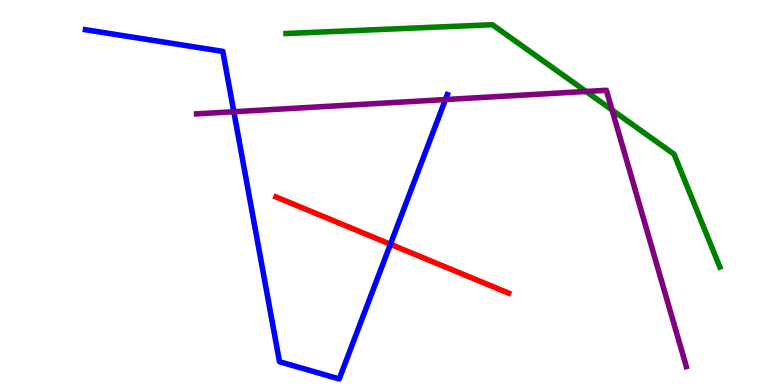[{'lines': ['blue', 'red'], 'intersections': [{'x': 5.04, 'y': 3.66}]}, {'lines': ['green', 'red'], 'intersections': []}, {'lines': ['purple', 'red'], 'intersections': []}, {'lines': ['blue', 'green'], 'intersections': []}, {'lines': ['blue', 'purple'], 'intersections': [{'x': 3.02, 'y': 7.1}, {'x': 5.75, 'y': 7.41}]}, {'lines': ['green', 'purple'], 'intersections': [{'x': 7.56, 'y': 7.62}, {'x': 7.9, 'y': 7.14}]}]